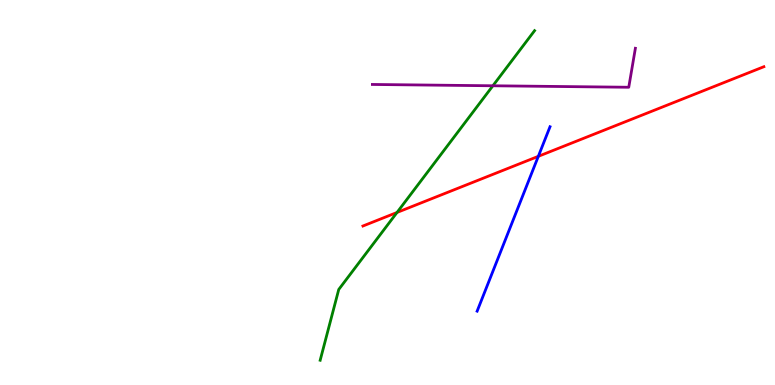[{'lines': ['blue', 'red'], 'intersections': [{'x': 6.95, 'y': 5.94}]}, {'lines': ['green', 'red'], 'intersections': [{'x': 5.12, 'y': 4.48}]}, {'lines': ['purple', 'red'], 'intersections': []}, {'lines': ['blue', 'green'], 'intersections': []}, {'lines': ['blue', 'purple'], 'intersections': []}, {'lines': ['green', 'purple'], 'intersections': [{'x': 6.36, 'y': 7.77}]}]